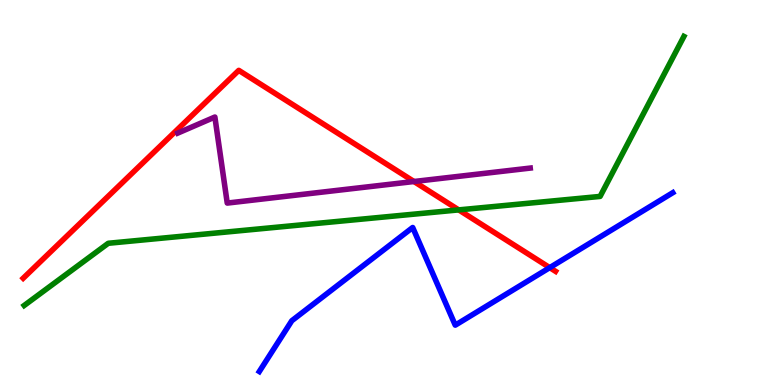[{'lines': ['blue', 'red'], 'intersections': [{'x': 7.09, 'y': 3.05}]}, {'lines': ['green', 'red'], 'intersections': [{'x': 5.92, 'y': 4.55}]}, {'lines': ['purple', 'red'], 'intersections': [{'x': 5.34, 'y': 5.29}]}, {'lines': ['blue', 'green'], 'intersections': []}, {'lines': ['blue', 'purple'], 'intersections': []}, {'lines': ['green', 'purple'], 'intersections': []}]